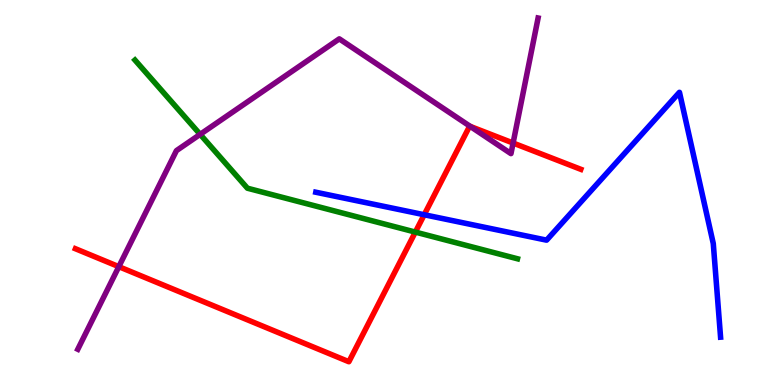[{'lines': ['blue', 'red'], 'intersections': [{'x': 5.47, 'y': 4.42}]}, {'lines': ['green', 'red'], 'intersections': [{'x': 5.36, 'y': 3.97}]}, {'lines': ['purple', 'red'], 'intersections': [{'x': 1.53, 'y': 3.07}, {'x': 6.07, 'y': 6.72}, {'x': 6.62, 'y': 6.28}]}, {'lines': ['blue', 'green'], 'intersections': []}, {'lines': ['blue', 'purple'], 'intersections': []}, {'lines': ['green', 'purple'], 'intersections': [{'x': 2.58, 'y': 6.51}]}]